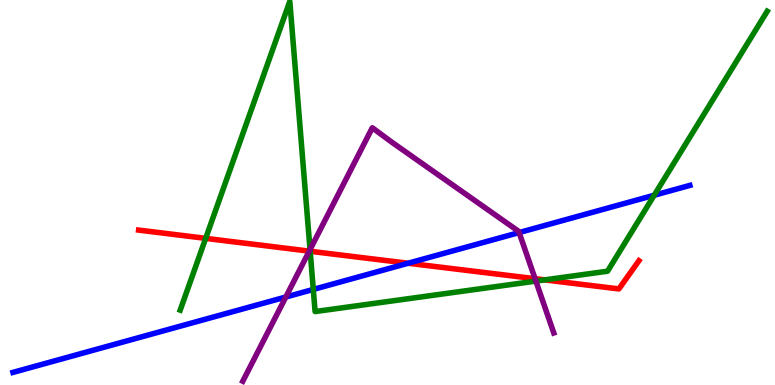[{'lines': ['blue', 'red'], 'intersections': [{'x': 5.27, 'y': 3.16}]}, {'lines': ['green', 'red'], 'intersections': [{'x': 2.65, 'y': 3.81}, {'x': 4.0, 'y': 3.47}, {'x': 7.03, 'y': 2.73}]}, {'lines': ['purple', 'red'], 'intersections': [{'x': 3.99, 'y': 3.48}, {'x': 6.9, 'y': 2.76}]}, {'lines': ['blue', 'green'], 'intersections': [{'x': 4.04, 'y': 2.48}, {'x': 8.44, 'y': 4.93}]}, {'lines': ['blue', 'purple'], 'intersections': [{'x': 3.69, 'y': 2.29}, {'x': 6.7, 'y': 3.96}]}, {'lines': ['green', 'purple'], 'intersections': [{'x': 4.0, 'y': 3.52}, {'x': 6.91, 'y': 2.7}]}]